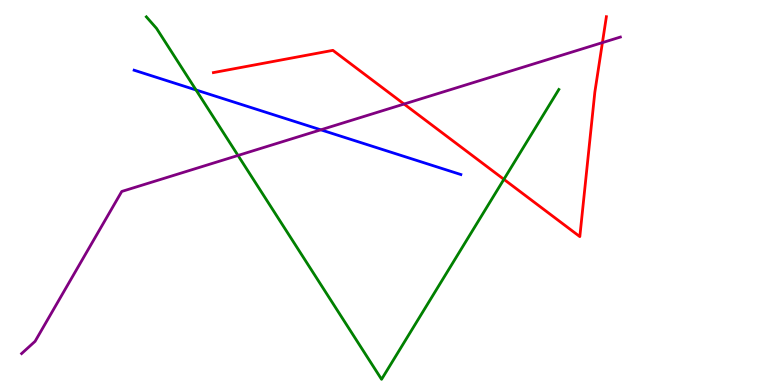[{'lines': ['blue', 'red'], 'intersections': []}, {'lines': ['green', 'red'], 'intersections': [{'x': 6.5, 'y': 5.34}]}, {'lines': ['purple', 'red'], 'intersections': [{'x': 5.21, 'y': 7.3}, {'x': 7.77, 'y': 8.89}]}, {'lines': ['blue', 'green'], 'intersections': [{'x': 2.53, 'y': 7.66}]}, {'lines': ['blue', 'purple'], 'intersections': [{'x': 4.14, 'y': 6.63}]}, {'lines': ['green', 'purple'], 'intersections': [{'x': 3.07, 'y': 5.96}]}]